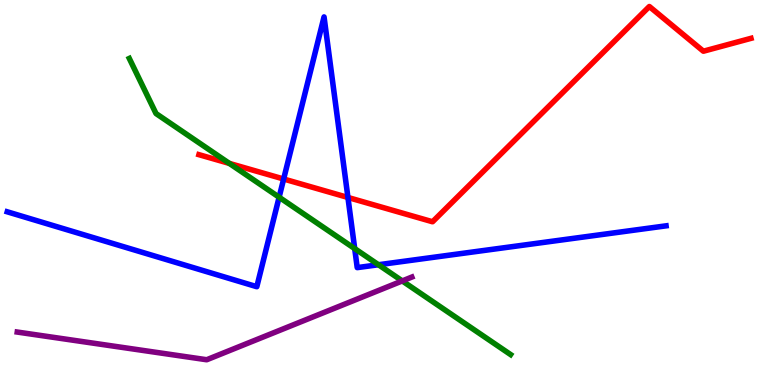[{'lines': ['blue', 'red'], 'intersections': [{'x': 3.66, 'y': 5.35}, {'x': 4.49, 'y': 4.87}]}, {'lines': ['green', 'red'], 'intersections': [{'x': 2.96, 'y': 5.76}]}, {'lines': ['purple', 'red'], 'intersections': []}, {'lines': ['blue', 'green'], 'intersections': [{'x': 3.6, 'y': 4.88}, {'x': 4.58, 'y': 3.54}, {'x': 4.88, 'y': 3.12}]}, {'lines': ['blue', 'purple'], 'intersections': []}, {'lines': ['green', 'purple'], 'intersections': [{'x': 5.19, 'y': 2.7}]}]